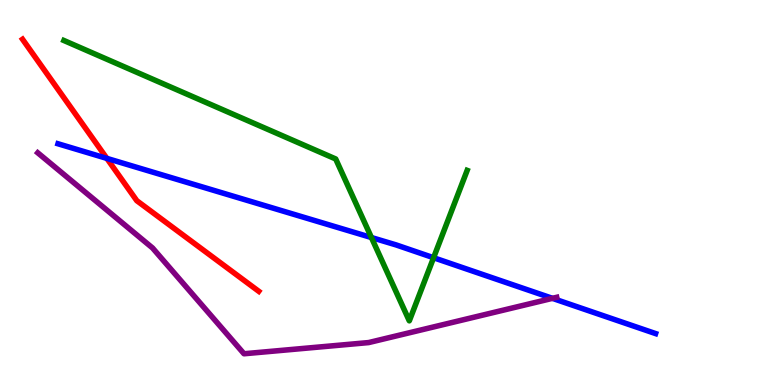[{'lines': ['blue', 'red'], 'intersections': [{'x': 1.38, 'y': 5.89}]}, {'lines': ['green', 'red'], 'intersections': []}, {'lines': ['purple', 'red'], 'intersections': []}, {'lines': ['blue', 'green'], 'intersections': [{'x': 4.79, 'y': 3.83}, {'x': 5.59, 'y': 3.31}]}, {'lines': ['blue', 'purple'], 'intersections': [{'x': 7.13, 'y': 2.25}]}, {'lines': ['green', 'purple'], 'intersections': []}]